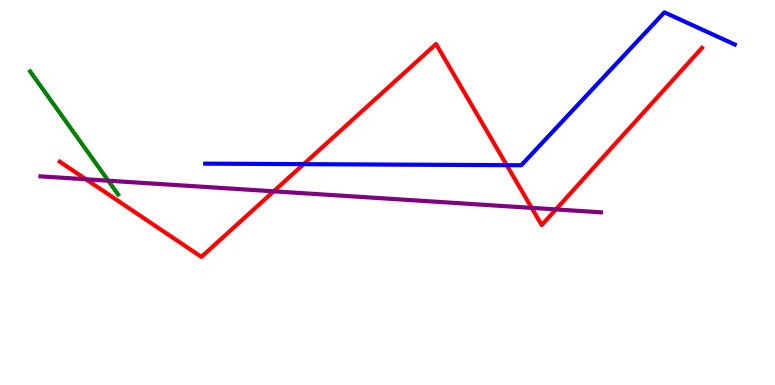[{'lines': ['blue', 'red'], 'intersections': [{'x': 3.92, 'y': 5.74}, {'x': 6.54, 'y': 5.71}]}, {'lines': ['green', 'red'], 'intersections': []}, {'lines': ['purple', 'red'], 'intersections': [{'x': 1.11, 'y': 5.34}, {'x': 3.53, 'y': 5.03}, {'x': 6.86, 'y': 4.6}, {'x': 7.17, 'y': 4.56}]}, {'lines': ['blue', 'green'], 'intersections': []}, {'lines': ['blue', 'purple'], 'intersections': []}, {'lines': ['green', 'purple'], 'intersections': [{'x': 1.4, 'y': 5.31}]}]